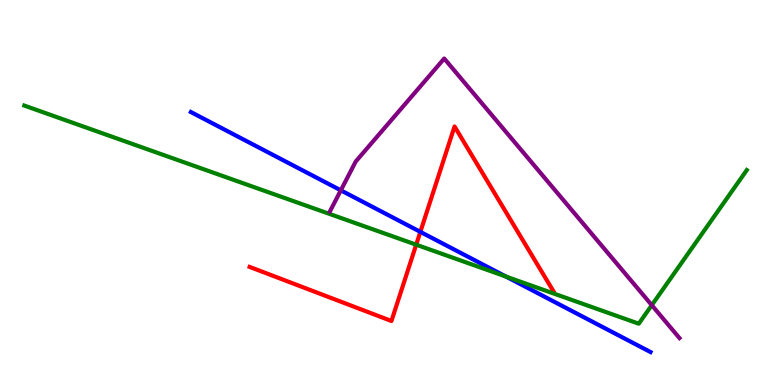[{'lines': ['blue', 'red'], 'intersections': [{'x': 5.42, 'y': 3.98}]}, {'lines': ['green', 'red'], 'intersections': [{'x': 5.37, 'y': 3.64}]}, {'lines': ['purple', 'red'], 'intersections': []}, {'lines': ['blue', 'green'], 'intersections': [{'x': 6.53, 'y': 2.82}]}, {'lines': ['blue', 'purple'], 'intersections': [{'x': 4.4, 'y': 5.06}]}, {'lines': ['green', 'purple'], 'intersections': [{'x': 8.41, 'y': 2.07}]}]